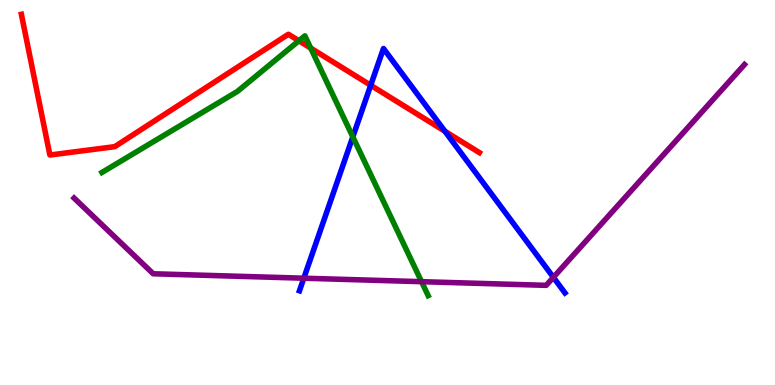[{'lines': ['blue', 'red'], 'intersections': [{'x': 4.78, 'y': 7.79}, {'x': 5.74, 'y': 6.59}]}, {'lines': ['green', 'red'], 'intersections': [{'x': 3.86, 'y': 8.94}, {'x': 4.01, 'y': 8.75}]}, {'lines': ['purple', 'red'], 'intersections': []}, {'lines': ['blue', 'green'], 'intersections': [{'x': 4.55, 'y': 6.44}]}, {'lines': ['blue', 'purple'], 'intersections': [{'x': 3.92, 'y': 2.77}, {'x': 7.14, 'y': 2.8}]}, {'lines': ['green', 'purple'], 'intersections': [{'x': 5.44, 'y': 2.68}]}]